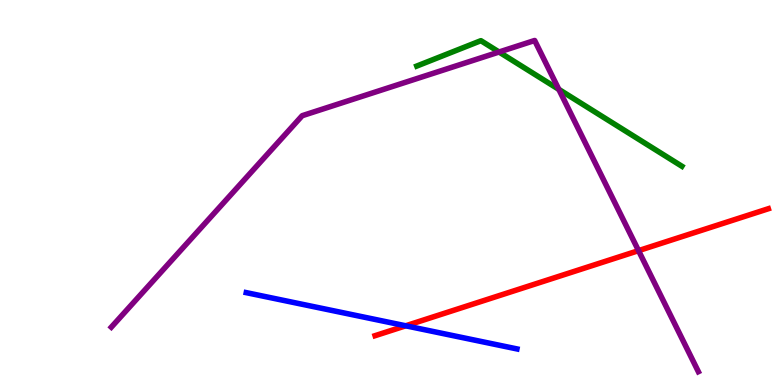[{'lines': ['blue', 'red'], 'intersections': [{'x': 5.23, 'y': 1.54}]}, {'lines': ['green', 'red'], 'intersections': []}, {'lines': ['purple', 'red'], 'intersections': [{'x': 8.24, 'y': 3.49}]}, {'lines': ['blue', 'green'], 'intersections': []}, {'lines': ['blue', 'purple'], 'intersections': []}, {'lines': ['green', 'purple'], 'intersections': [{'x': 6.44, 'y': 8.65}, {'x': 7.21, 'y': 7.68}]}]